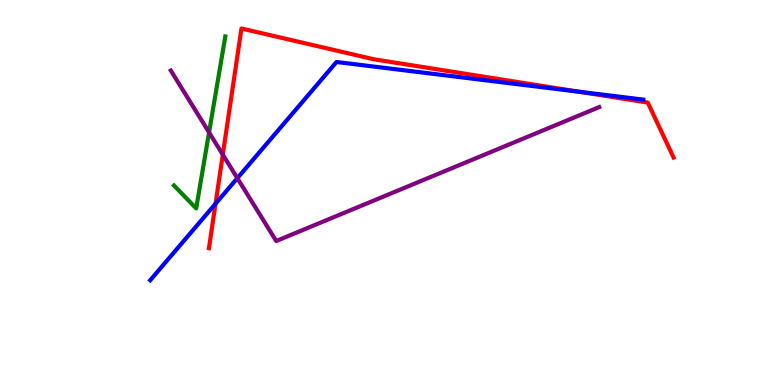[{'lines': ['blue', 'red'], 'intersections': [{'x': 2.78, 'y': 4.71}, {'x': 7.48, 'y': 7.62}]}, {'lines': ['green', 'red'], 'intersections': []}, {'lines': ['purple', 'red'], 'intersections': [{'x': 2.87, 'y': 5.98}]}, {'lines': ['blue', 'green'], 'intersections': []}, {'lines': ['blue', 'purple'], 'intersections': [{'x': 3.06, 'y': 5.37}]}, {'lines': ['green', 'purple'], 'intersections': [{'x': 2.7, 'y': 6.56}]}]